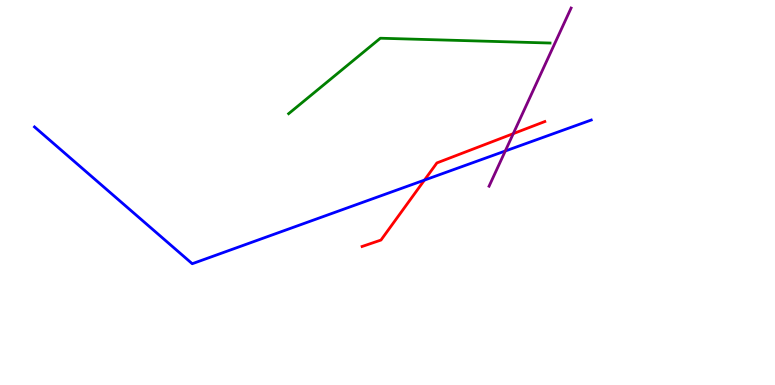[{'lines': ['blue', 'red'], 'intersections': [{'x': 5.48, 'y': 5.32}]}, {'lines': ['green', 'red'], 'intersections': []}, {'lines': ['purple', 'red'], 'intersections': [{'x': 6.62, 'y': 6.53}]}, {'lines': ['blue', 'green'], 'intersections': []}, {'lines': ['blue', 'purple'], 'intersections': [{'x': 6.52, 'y': 6.08}]}, {'lines': ['green', 'purple'], 'intersections': []}]